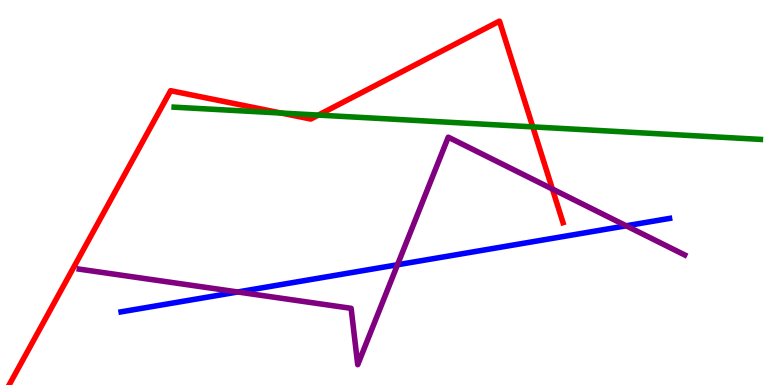[{'lines': ['blue', 'red'], 'intersections': []}, {'lines': ['green', 'red'], 'intersections': [{'x': 3.63, 'y': 7.06}, {'x': 4.11, 'y': 7.01}, {'x': 6.87, 'y': 6.7}]}, {'lines': ['purple', 'red'], 'intersections': [{'x': 7.13, 'y': 5.09}]}, {'lines': ['blue', 'green'], 'intersections': []}, {'lines': ['blue', 'purple'], 'intersections': [{'x': 3.07, 'y': 2.42}, {'x': 5.13, 'y': 3.12}, {'x': 8.08, 'y': 4.14}]}, {'lines': ['green', 'purple'], 'intersections': []}]